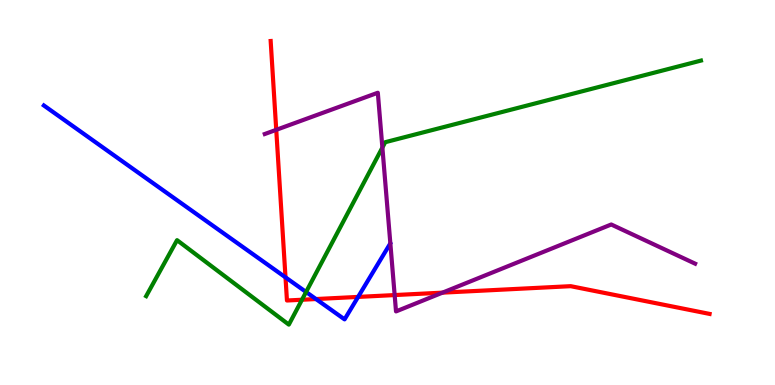[{'lines': ['blue', 'red'], 'intersections': [{'x': 3.68, 'y': 2.8}, {'x': 4.08, 'y': 2.23}, {'x': 4.62, 'y': 2.29}]}, {'lines': ['green', 'red'], 'intersections': [{'x': 3.9, 'y': 2.21}]}, {'lines': ['purple', 'red'], 'intersections': [{'x': 3.56, 'y': 6.63}, {'x': 5.09, 'y': 2.34}, {'x': 5.71, 'y': 2.4}]}, {'lines': ['blue', 'green'], 'intersections': [{'x': 3.95, 'y': 2.42}]}, {'lines': ['blue', 'purple'], 'intersections': []}, {'lines': ['green', 'purple'], 'intersections': [{'x': 4.93, 'y': 6.17}]}]